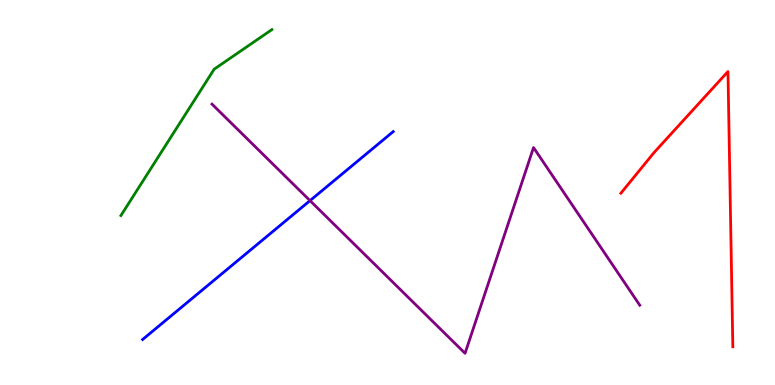[{'lines': ['blue', 'red'], 'intersections': []}, {'lines': ['green', 'red'], 'intersections': []}, {'lines': ['purple', 'red'], 'intersections': []}, {'lines': ['blue', 'green'], 'intersections': []}, {'lines': ['blue', 'purple'], 'intersections': [{'x': 4.0, 'y': 4.79}]}, {'lines': ['green', 'purple'], 'intersections': []}]